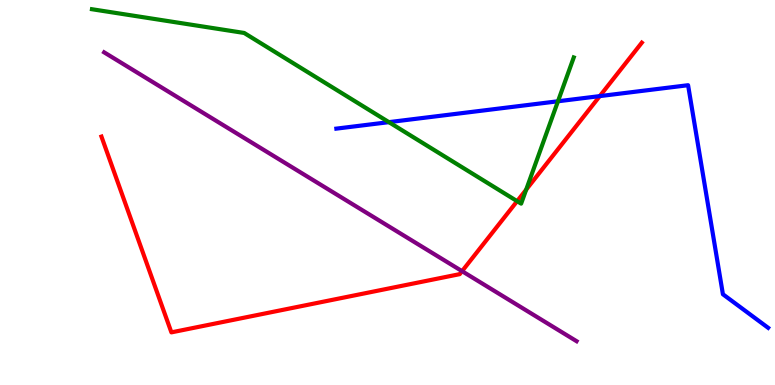[{'lines': ['blue', 'red'], 'intersections': [{'x': 7.74, 'y': 7.5}]}, {'lines': ['green', 'red'], 'intersections': [{'x': 6.67, 'y': 4.77}, {'x': 6.79, 'y': 5.07}]}, {'lines': ['purple', 'red'], 'intersections': [{'x': 5.96, 'y': 2.96}]}, {'lines': ['blue', 'green'], 'intersections': [{'x': 5.02, 'y': 6.83}, {'x': 7.2, 'y': 7.37}]}, {'lines': ['blue', 'purple'], 'intersections': []}, {'lines': ['green', 'purple'], 'intersections': []}]